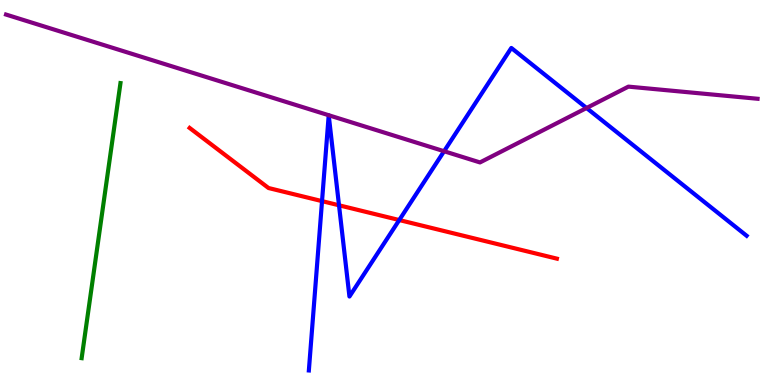[{'lines': ['blue', 'red'], 'intersections': [{'x': 4.16, 'y': 4.78}, {'x': 4.37, 'y': 4.67}, {'x': 5.15, 'y': 4.28}]}, {'lines': ['green', 'red'], 'intersections': []}, {'lines': ['purple', 'red'], 'intersections': []}, {'lines': ['blue', 'green'], 'intersections': []}, {'lines': ['blue', 'purple'], 'intersections': [{'x': 5.73, 'y': 6.07}, {'x': 7.57, 'y': 7.19}]}, {'lines': ['green', 'purple'], 'intersections': []}]